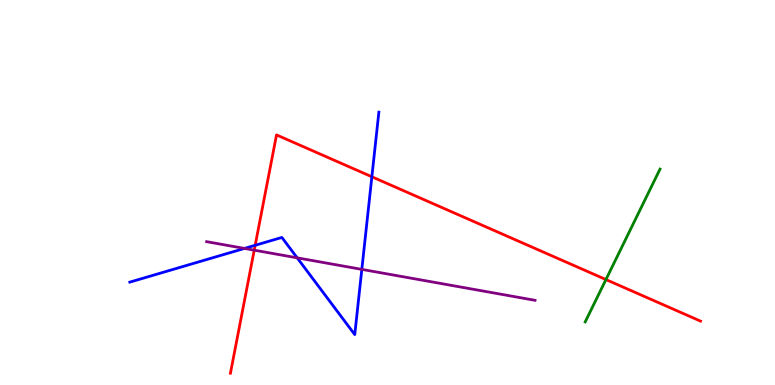[{'lines': ['blue', 'red'], 'intersections': [{'x': 3.29, 'y': 3.63}, {'x': 4.8, 'y': 5.41}]}, {'lines': ['green', 'red'], 'intersections': [{'x': 7.82, 'y': 2.74}]}, {'lines': ['purple', 'red'], 'intersections': [{'x': 3.28, 'y': 3.5}]}, {'lines': ['blue', 'green'], 'intersections': []}, {'lines': ['blue', 'purple'], 'intersections': [{'x': 3.15, 'y': 3.55}, {'x': 3.83, 'y': 3.3}, {'x': 4.67, 'y': 3.0}]}, {'lines': ['green', 'purple'], 'intersections': []}]